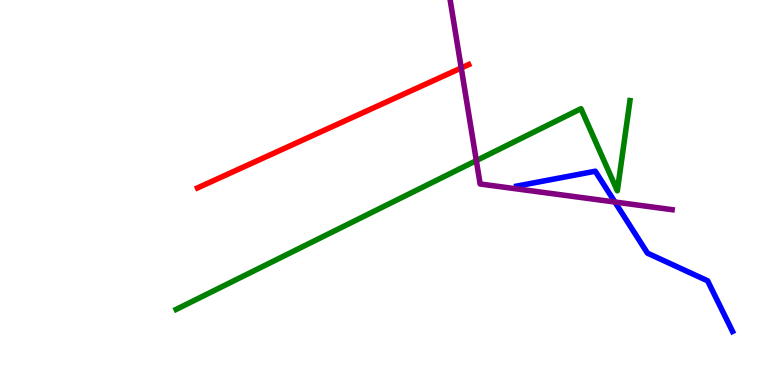[{'lines': ['blue', 'red'], 'intersections': []}, {'lines': ['green', 'red'], 'intersections': []}, {'lines': ['purple', 'red'], 'intersections': [{'x': 5.95, 'y': 8.23}]}, {'lines': ['blue', 'green'], 'intersections': []}, {'lines': ['blue', 'purple'], 'intersections': [{'x': 7.93, 'y': 4.75}]}, {'lines': ['green', 'purple'], 'intersections': [{'x': 6.15, 'y': 5.83}]}]